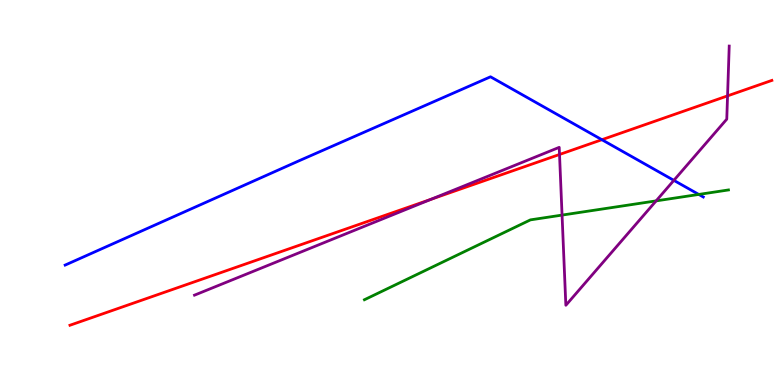[{'lines': ['blue', 'red'], 'intersections': [{'x': 7.77, 'y': 6.37}]}, {'lines': ['green', 'red'], 'intersections': []}, {'lines': ['purple', 'red'], 'intersections': [{'x': 5.56, 'y': 4.82}, {'x': 7.22, 'y': 5.99}, {'x': 9.39, 'y': 7.51}]}, {'lines': ['blue', 'green'], 'intersections': [{'x': 9.02, 'y': 4.95}]}, {'lines': ['blue', 'purple'], 'intersections': [{'x': 8.7, 'y': 5.32}]}, {'lines': ['green', 'purple'], 'intersections': [{'x': 7.25, 'y': 4.41}, {'x': 8.47, 'y': 4.78}]}]